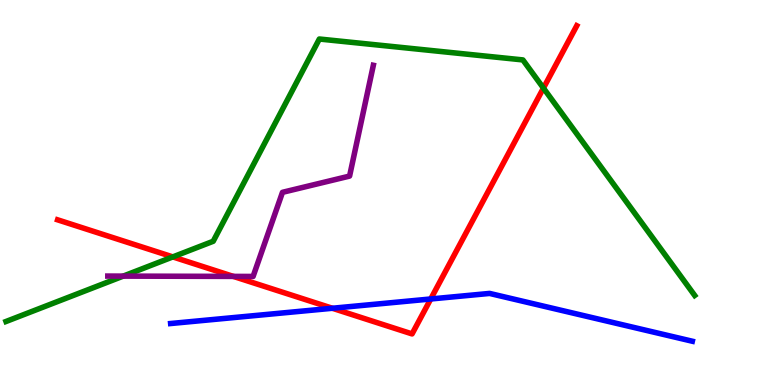[{'lines': ['blue', 'red'], 'intersections': [{'x': 4.29, 'y': 1.99}, {'x': 5.56, 'y': 2.23}]}, {'lines': ['green', 'red'], 'intersections': [{'x': 2.23, 'y': 3.33}, {'x': 7.01, 'y': 7.71}]}, {'lines': ['purple', 'red'], 'intersections': [{'x': 3.01, 'y': 2.82}]}, {'lines': ['blue', 'green'], 'intersections': []}, {'lines': ['blue', 'purple'], 'intersections': []}, {'lines': ['green', 'purple'], 'intersections': [{'x': 1.59, 'y': 2.83}]}]